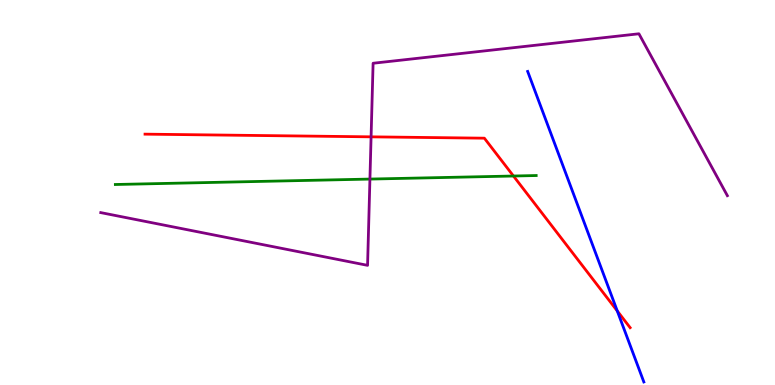[{'lines': ['blue', 'red'], 'intersections': [{'x': 7.96, 'y': 1.92}]}, {'lines': ['green', 'red'], 'intersections': [{'x': 6.63, 'y': 5.43}]}, {'lines': ['purple', 'red'], 'intersections': [{'x': 4.79, 'y': 6.45}]}, {'lines': ['blue', 'green'], 'intersections': []}, {'lines': ['blue', 'purple'], 'intersections': []}, {'lines': ['green', 'purple'], 'intersections': [{'x': 4.77, 'y': 5.35}]}]